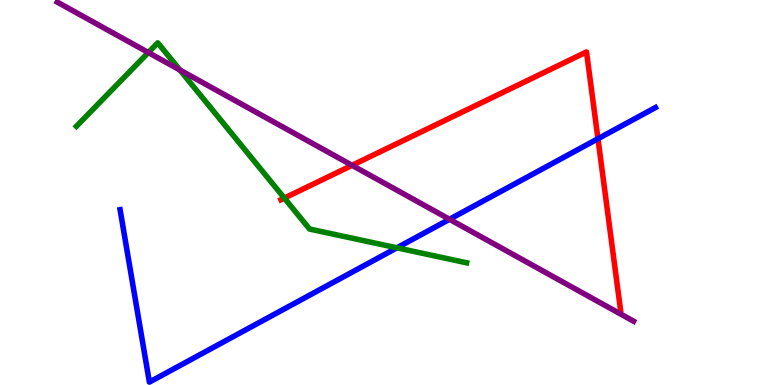[{'lines': ['blue', 'red'], 'intersections': [{'x': 7.72, 'y': 6.4}]}, {'lines': ['green', 'red'], 'intersections': [{'x': 3.67, 'y': 4.86}]}, {'lines': ['purple', 'red'], 'intersections': [{'x': 4.54, 'y': 5.71}]}, {'lines': ['blue', 'green'], 'intersections': [{'x': 5.12, 'y': 3.56}]}, {'lines': ['blue', 'purple'], 'intersections': [{'x': 5.8, 'y': 4.3}]}, {'lines': ['green', 'purple'], 'intersections': [{'x': 1.91, 'y': 8.64}, {'x': 2.32, 'y': 8.18}]}]